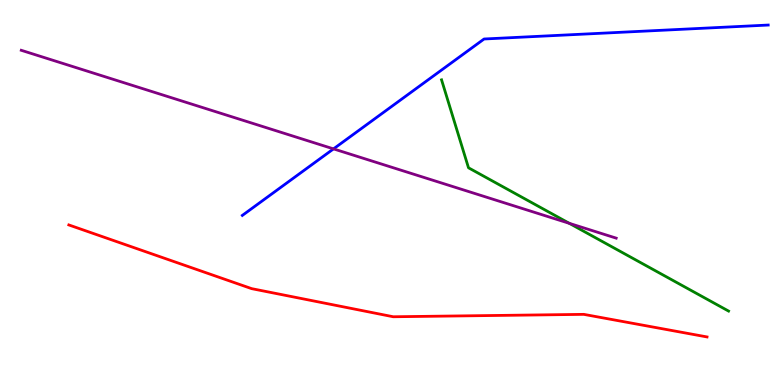[{'lines': ['blue', 'red'], 'intersections': []}, {'lines': ['green', 'red'], 'intersections': []}, {'lines': ['purple', 'red'], 'intersections': []}, {'lines': ['blue', 'green'], 'intersections': []}, {'lines': ['blue', 'purple'], 'intersections': [{'x': 4.3, 'y': 6.13}]}, {'lines': ['green', 'purple'], 'intersections': [{'x': 7.35, 'y': 4.2}]}]